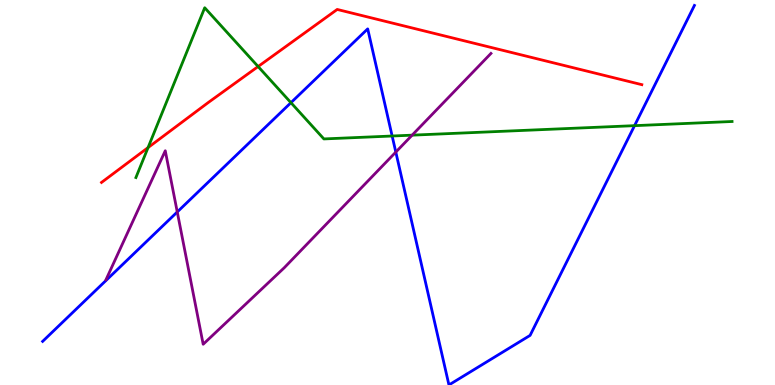[{'lines': ['blue', 'red'], 'intersections': []}, {'lines': ['green', 'red'], 'intersections': [{'x': 1.91, 'y': 6.17}, {'x': 3.33, 'y': 8.27}]}, {'lines': ['purple', 'red'], 'intersections': []}, {'lines': ['blue', 'green'], 'intersections': [{'x': 3.75, 'y': 7.33}, {'x': 5.06, 'y': 6.47}, {'x': 8.19, 'y': 6.74}]}, {'lines': ['blue', 'purple'], 'intersections': [{'x': 2.29, 'y': 4.49}, {'x': 5.11, 'y': 6.05}]}, {'lines': ['green', 'purple'], 'intersections': [{'x': 5.32, 'y': 6.49}]}]